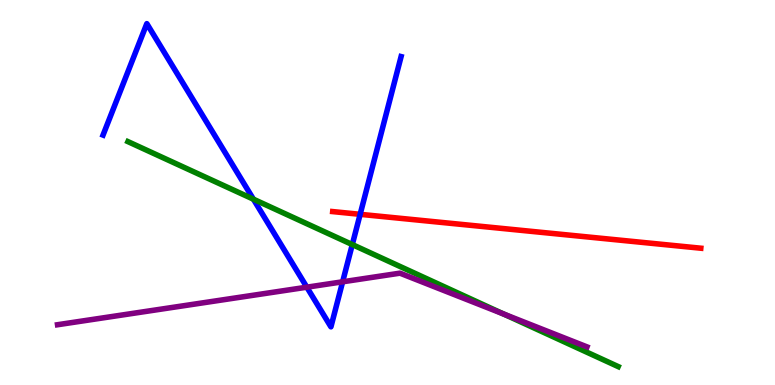[{'lines': ['blue', 'red'], 'intersections': [{'x': 4.65, 'y': 4.43}]}, {'lines': ['green', 'red'], 'intersections': []}, {'lines': ['purple', 'red'], 'intersections': []}, {'lines': ['blue', 'green'], 'intersections': [{'x': 3.27, 'y': 4.83}, {'x': 4.55, 'y': 3.65}]}, {'lines': ['blue', 'purple'], 'intersections': [{'x': 3.96, 'y': 2.54}, {'x': 4.42, 'y': 2.68}]}, {'lines': ['green', 'purple'], 'intersections': [{'x': 6.5, 'y': 1.84}]}]